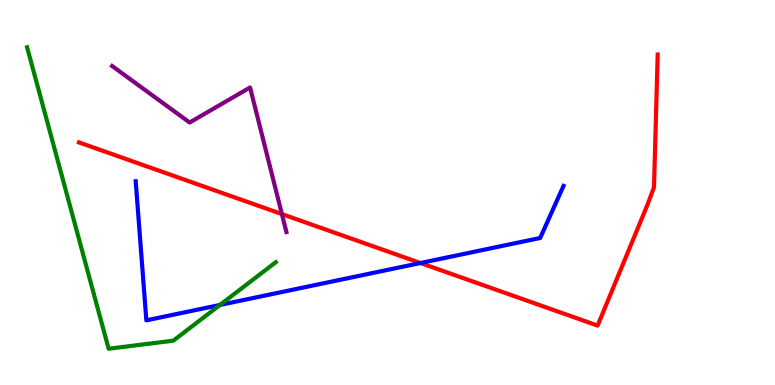[{'lines': ['blue', 'red'], 'intersections': [{'x': 5.43, 'y': 3.17}]}, {'lines': ['green', 'red'], 'intersections': []}, {'lines': ['purple', 'red'], 'intersections': [{'x': 3.64, 'y': 4.44}]}, {'lines': ['blue', 'green'], 'intersections': [{'x': 2.84, 'y': 2.08}]}, {'lines': ['blue', 'purple'], 'intersections': []}, {'lines': ['green', 'purple'], 'intersections': []}]